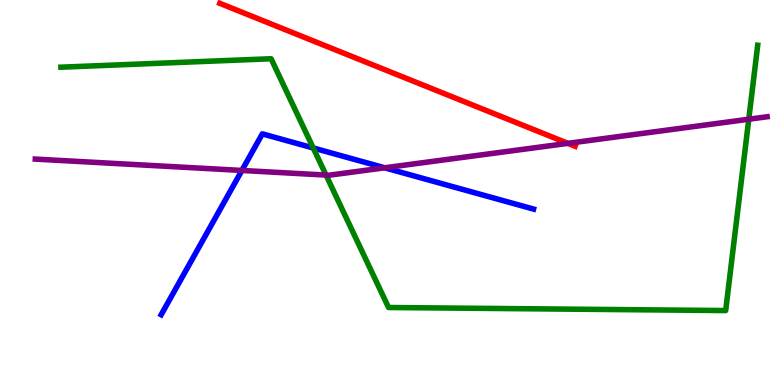[{'lines': ['blue', 'red'], 'intersections': []}, {'lines': ['green', 'red'], 'intersections': []}, {'lines': ['purple', 'red'], 'intersections': [{'x': 7.33, 'y': 6.28}]}, {'lines': ['blue', 'green'], 'intersections': [{'x': 4.04, 'y': 6.16}]}, {'lines': ['blue', 'purple'], 'intersections': [{'x': 3.12, 'y': 5.57}, {'x': 4.96, 'y': 5.64}]}, {'lines': ['green', 'purple'], 'intersections': [{'x': 4.21, 'y': 5.45}, {'x': 9.66, 'y': 6.9}]}]